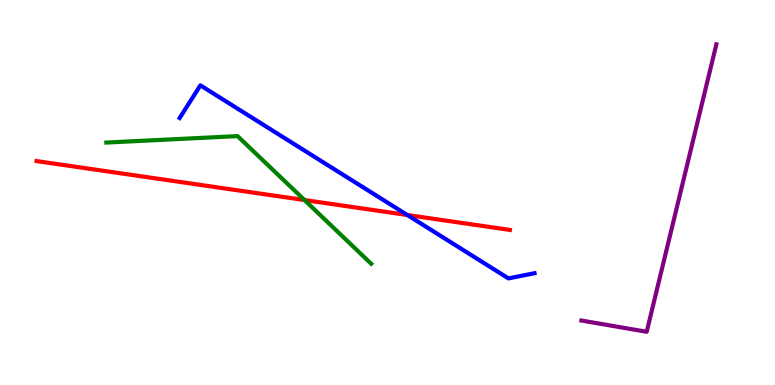[{'lines': ['blue', 'red'], 'intersections': [{'x': 5.26, 'y': 4.42}]}, {'lines': ['green', 'red'], 'intersections': [{'x': 3.93, 'y': 4.8}]}, {'lines': ['purple', 'red'], 'intersections': []}, {'lines': ['blue', 'green'], 'intersections': []}, {'lines': ['blue', 'purple'], 'intersections': []}, {'lines': ['green', 'purple'], 'intersections': []}]